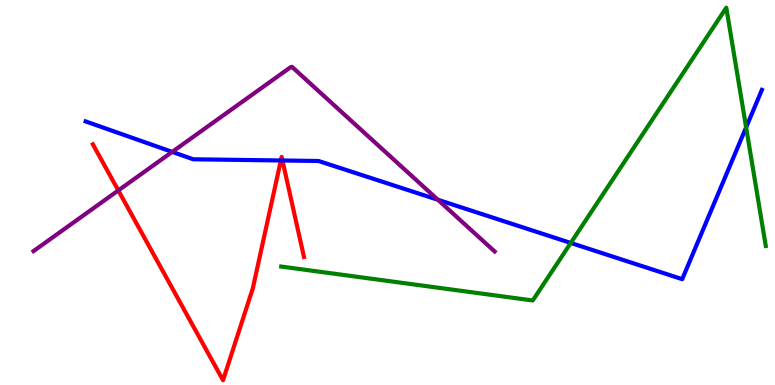[{'lines': ['blue', 'red'], 'intersections': [{'x': 3.62, 'y': 5.83}, {'x': 3.64, 'y': 5.83}]}, {'lines': ['green', 'red'], 'intersections': []}, {'lines': ['purple', 'red'], 'intersections': [{'x': 1.53, 'y': 5.05}]}, {'lines': ['blue', 'green'], 'intersections': [{'x': 7.36, 'y': 3.69}, {'x': 9.63, 'y': 6.69}]}, {'lines': ['blue', 'purple'], 'intersections': [{'x': 2.22, 'y': 6.05}, {'x': 5.65, 'y': 4.81}]}, {'lines': ['green', 'purple'], 'intersections': []}]